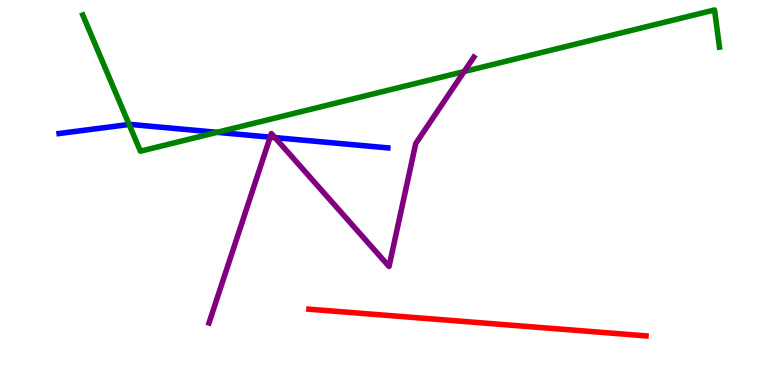[{'lines': ['blue', 'red'], 'intersections': []}, {'lines': ['green', 'red'], 'intersections': []}, {'lines': ['purple', 'red'], 'intersections': []}, {'lines': ['blue', 'green'], 'intersections': [{'x': 1.67, 'y': 6.77}, {'x': 2.8, 'y': 6.56}]}, {'lines': ['blue', 'purple'], 'intersections': [{'x': 3.49, 'y': 6.44}, {'x': 3.55, 'y': 6.43}]}, {'lines': ['green', 'purple'], 'intersections': [{'x': 5.99, 'y': 8.14}]}]